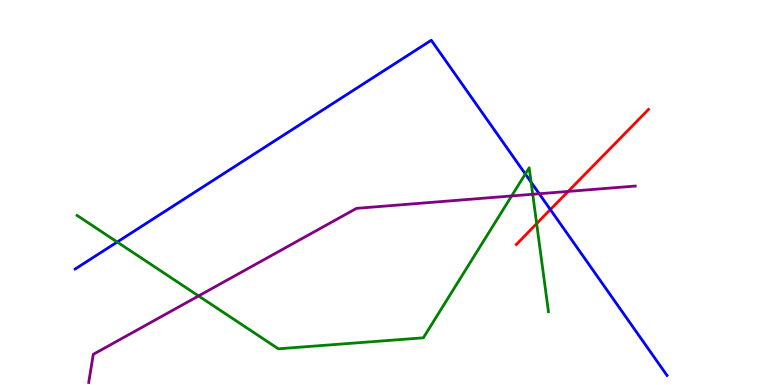[{'lines': ['blue', 'red'], 'intersections': [{'x': 7.1, 'y': 4.56}]}, {'lines': ['green', 'red'], 'intersections': [{'x': 6.92, 'y': 4.19}]}, {'lines': ['purple', 'red'], 'intersections': [{'x': 7.33, 'y': 5.03}]}, {'lines': ['blue', 'green'], 'intersections': [{'x': 1.51, 'y': 3.71}, {'x': 6.78, 'y': 5.48}, {'x': 6.85, 'y': 5.27}]}, {'lines': ['blue', 'purple'], 'intersections': [{'x': 6.96, 'y': 4.97}]}, {'lines': ['green', 'purple'], 'intersections': [{'x': 2.56, 'y': 2.31}, {'x': 6.6, 'y': 4.91}, {'x': 6.87, 'y': 4.95}]}]